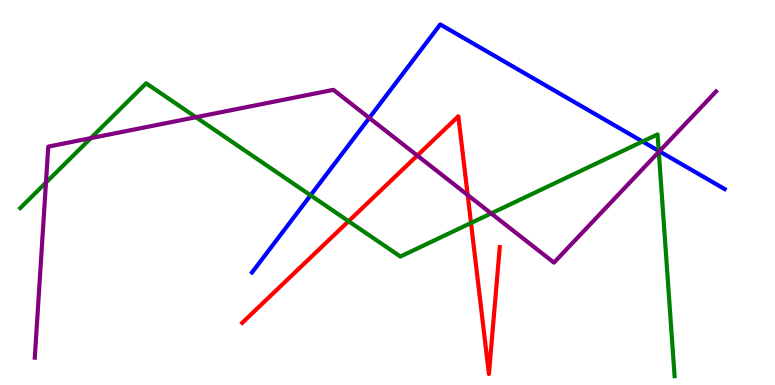[{'lines': ['blue', 'red'], 'intersections': []}, {'lines': ['green', 'red'], 'intersections': [{'x': 4.5, 'y': 4.25}, {'x': 6.08, 'y': 4.21}]}, {'lines': ['purple', 'red'], 'intersections': [{'x': 5.38, 'y': 5.96}, {'x': 6.03, 'y': 4.93}]}, {'lines': ['blue', 'green'], 'intersections': [{'x': 4.01, 'y': 4.93}, {'x': 8.29, 'y': 6.32}, {'x': 8.5, 'y': 6.08}]}, {'lines': ['blue', 'purple'], 'intersections': [{'x': 4.77, 'y': 6.94}, {'x': 8.51, 'y': 6.07}]}, {'lines': ['green', 'purple'], 'intersections': [{'x': 0.593, 'y': 5.26}, {'x': 1.17, 'y': 6.41}, {'x': 2.53, 'y': 6.96}, {'x': 6.34, 'y': 4.46}, {'x': 8.5, 'y': 6.05}]}]